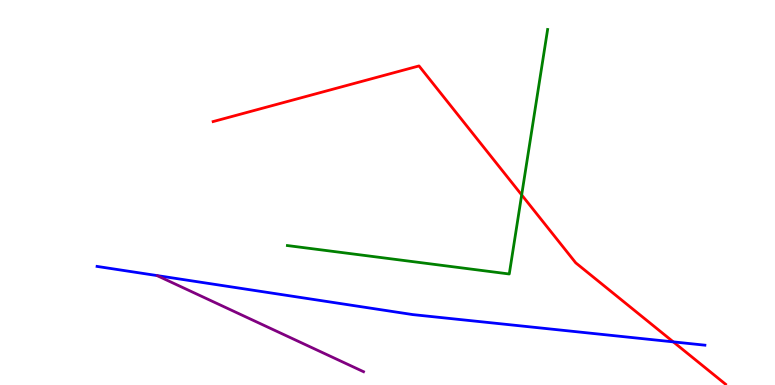[{'lines': ['blue', 'red'], 'intersections': [{'x': 8.69, 'y': 1.12}]}, {'lines': ['green', 'red'], 'intersections': [{'x': 6.73, 'y': 4.94}]}, {'lines': ['purple', 'red'], 'intersections': []}, {'lines': ['blue', 'green'], 'intersections': []}, {'lines': ['blue', 'purple'], 'intersections': []}, {'lines': ['green', 'purple'], 'intersections': []}]